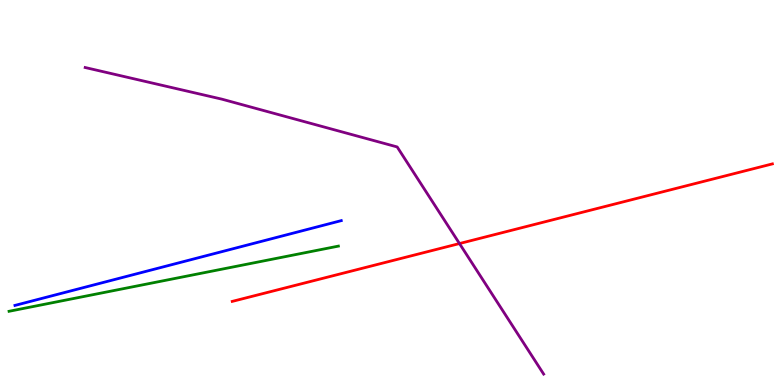[{'lines': ['blue', 'red'], 'intersections': []}, {'lines': ['green', 'red'], 'intersections': []}, {'lines': ['purple', 'red'], 'intersections': [{'x': 5.93, 'y': 3.67}]}, {'lines': ['blue', 'green'], 'intersections': []}, {'lines': ['blue', 'purple'], 'intersections': []}, {'lines': ['green', 'purple'], 'intersections': []}]